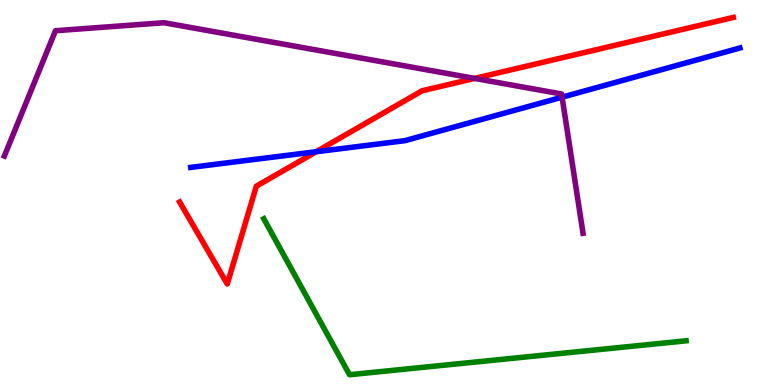[{'lines': ['blue', 'red'], 'intersections': [{'x': 4.08, 'y': 6.06}]}, {'lines': ['green', 'red'], 'intersections': []}, {'lines': ['purple', 'red'], 'intersections': [{'x': 6.12, 'y': 7.96}]}, {'lines': ['blue', 'green'], 'intersections': []}, {'lines': ['blue', 'purple'], 'intersections': [{'x': 7.25, 'y': 7.48}]}, {'lines': ['green', 'purple'], 'intersections': []}]